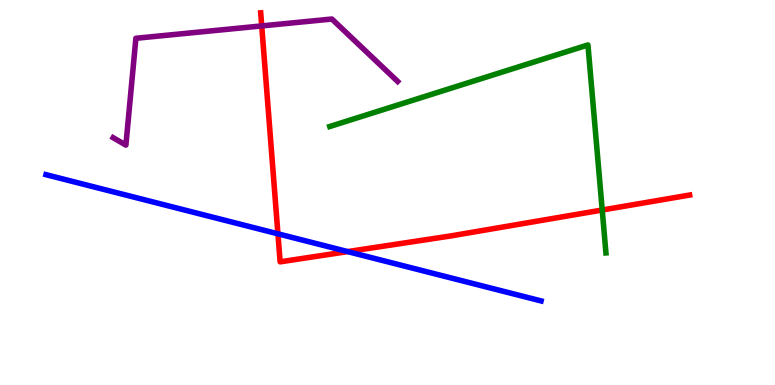[{'lines': ['blue', 'red'], 'intersections': [{'x': 3.59, 'y': 3.93}, {'x': 4.49, 'y': 3.47}]}, {'lines': ['green', 'red'], 'intersections': [{'x': 7.77, 'y': 4.55}]}, {'lines': ['purple', 'red'], 'intersections': [{'x': 3.38, 'y': 9.33}]}, {'lines': ['blue', 'green'], 'intersections': []}, {'lines': ['blue', 'purple'], 'intersections': []}, {'lines': ['green', 'purple'], 'intersections': []}]